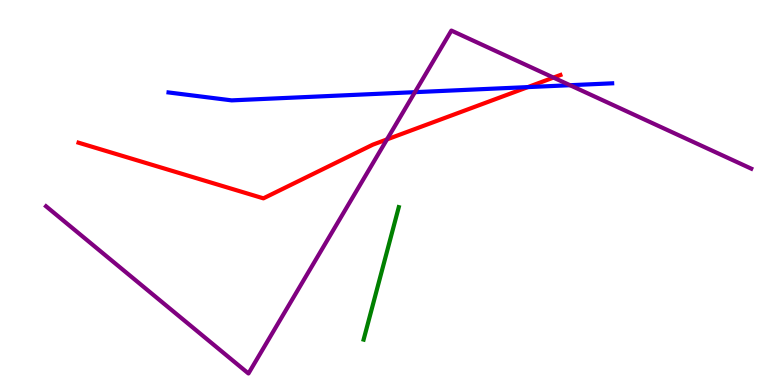[{'lines': ['blue', 'red'], 'intersections': [{'x': 6.81, 'y': 7.74}]}, {'lines': ['green', 'red'], 'intersections': []}, {'lines': ['purple', 'red'], 'intersections': [{'x': 4.99, 'y': 6.38}, {'x': 7.14, 'y': 7.98}]}, {'lines': ['blue', 'green'], 'intersections': []}, {'lines': ['blue', 'purple'], 'intersections': [{'x': 5.35, 'y': 7.61}, {'x': 7.36, 'y': 7.79}]}, {'lines': ['green', 'purple'], 'intersections': []}]